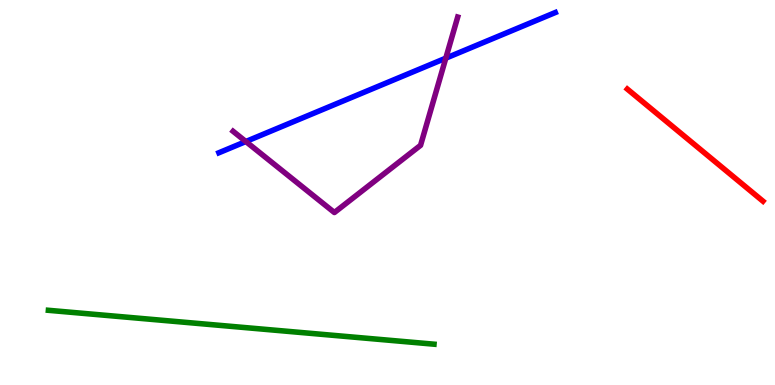[{'lines': ['blue', 'red'], 'intersections': []}, {'lines': ['green', 'red'], 'intersections': []}, {'lines': ['purple', 'red'], 'intersections': []}, {'lines': ['blue', 'green'], 'intersections': []}, {'lines': ['blue', 'purple'], 'intersections': [{'x': 3.17, 'y': 6.32}, {'x': 5.75, 'y': 8.49}]}, {'lines': ['green', 'purple'], 'intersections': []}]